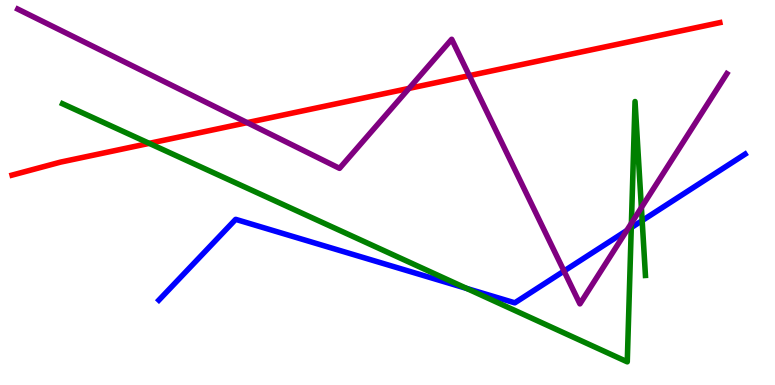[{'lines': ['blue', 'red'], 'intersections': []}, {'lines': ['green', 'red'], 'intersections': [{'x': 1.93, 'y': 6.28}]}, {'lines': ['purple', 'red'], 'intersections': [{'x': 3.19, 'y': 6.81}, {'x': 5.28, 'y': 7.7}, {'x': 6.06, 'y': 8.04}]}, {'lines': ['blue', 'green'], 'intersections': [{'x': 6.02, 'y': 2.51}, {'x': 8.15, 'y': 4.09}, {'x': 8.29, 'y': 4.27}]}, {'lines': ['blue', 'purple'], 'intersections': [{'x': 7.28, 'y': 2.96}, {'x': 8.09, 'y': 4.01}]}, {'lines': ['green', 'purple'], 'intersections': [{'x': 8.15, 'y': 4.2}, {'x': 8.28, 'y': 4.61}]}]